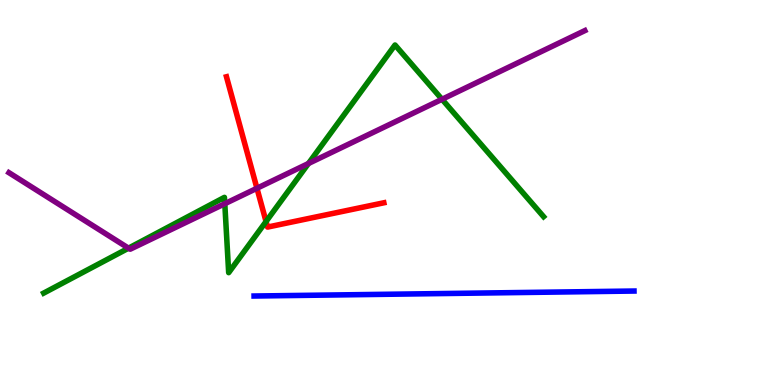[{'lines': ['blue', 'red'], 'intersections': []}, {'lines': ['green', 'red'], 'intersections': [{'x': 3.43, 'y': 4.25}]}, {'lines': ['purple', 'red'], 'intersections': [{'x': 3.32, 'y': 5.11}]}, {'lines': ['blue', 'green'], 'intersections': []}, {'lines': ['blue', 'purple'], 'intersections': []}, {'lines': ['green', 'purple'], 'intersections': [{'x': 1.66, 'y': 3.55}, {'x': 2.9, 'y': 4.71}, {'x': 3.98, 'y': 5.75}, {'x': 5.7, 'y': 7.42}]}]